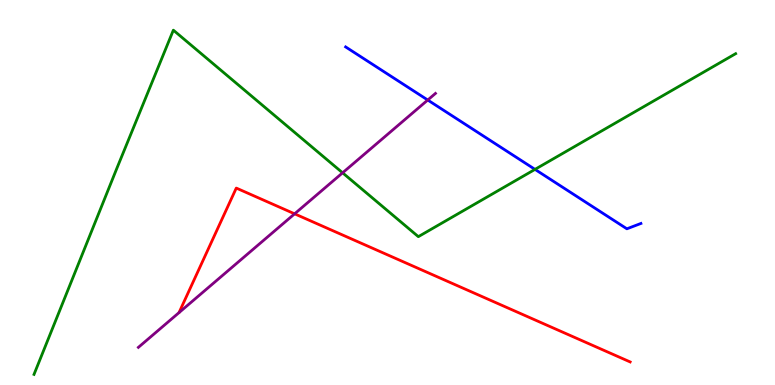[{'lines': ['blue', 'red'], 'intersections': []}, {'lines': ['green', 'red'], 'intersections': []}, {'lines': ['purple', 'red'], 'intersections': [{'x': 3.8, 'y': 4.45}]}, {'lines': ['blue', 'green'], 'intersections': [{'x': 6.9, 'y': 5.6}]}, {'lines': ['blue', 'purple'], 'intersections': [{'x': 5.52, 'y': 7.4}]}, {'lines': ['green', 'purple'], 'intersections': [{'x': 4.42, 'y': 5.51}]}]